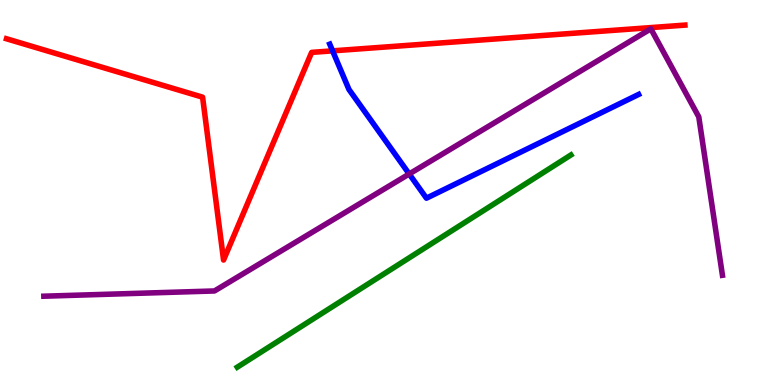[{'lines': ['blue', 'red'], 'intersections': [{'x': 4.29, 'y': 8.68}]}, {'lines': ['green', 'red'], 'intersections': []}, {'lines': ['purple', 'red'], 'intersections': []}, {'lines': ['blue', 'green'], 'intersections': []}, {'lines': ['blue', 'purple'], 'intersections': [{'x': 5.28, 'y': 5.48}]}, {'lines': ['green', 'purple'], 'intersections': []}]